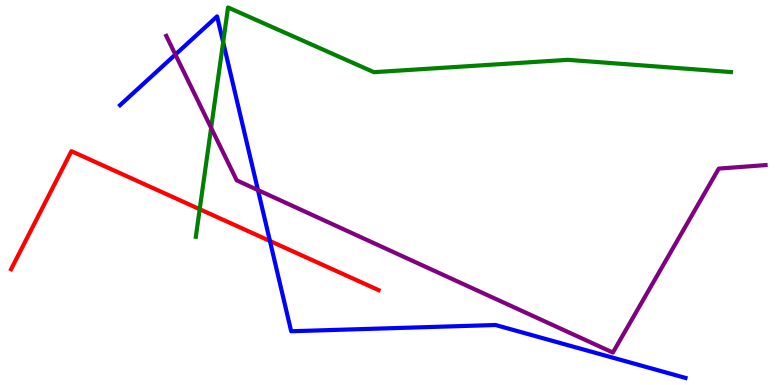[{'lines': ['blue', 'red'], 'intersections': [{'x': 3.48, 'y': 3.74}]}, {'lines': ['green', 'red'], 'intersections': [{'x': 2.58, 'y': 4.57}]}, {'lines': ['purple', 'red'], 'intersections': []}, {'lines': ['blue', 'green'], 'intersections': [{'x': 2.88, 'y': 8.9}]}, {'lines': ['blue', 'purple'], 'intersections': [{'x': 2.26, 'y': 8.58}, {'x': 3.33, 'y': 5.06}]}, {'lines': ['green', 'purple'], 'intersections': [{'x': 2.72, 'y': 6.68}]}]